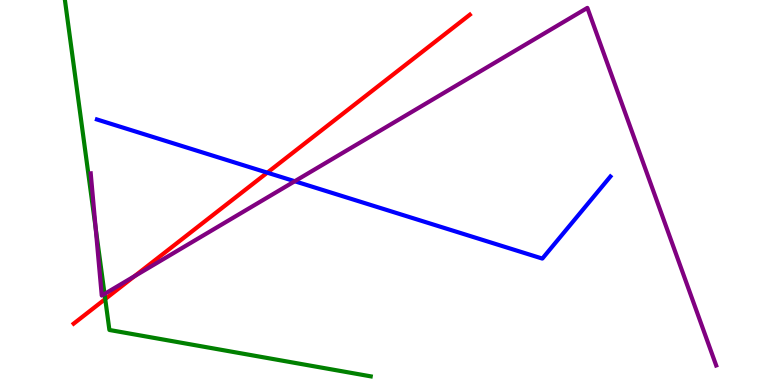[{'lines': ['blue', 'red'], 'intersections': [{'x': 3.45, 'y': 5.52}]}, {'lines': ['green', 'red'], 'intersections': [{'x': 1.36, 'y': 2.23}]}, {'lines': ['purple', 'red'], 'intersections': [{'x': 1.74, 'y': 2.83}]}, {'lines': ['blue', 'green'], 'intersections': []}, {'lines': ['blue', 'purple'], 'intersections': [{'x': 3.8, 'y': 5.29}]}, {'lines': ['green', 'purple'], 'intersections': [{'x': 1.23, 'y': 4.08}, {'x': 1.35, 'y': 2.37}]}]